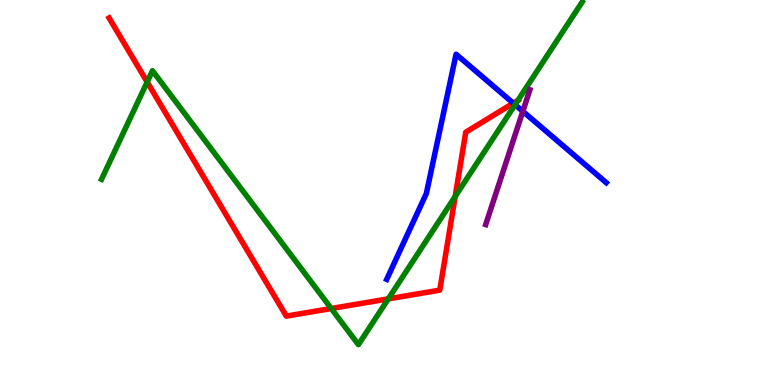[{'lines': ['blue', 'red'], 'intersections': [{'x': 6.62, 'y': 7.32}]}, {'lines': ['green', 'red'], 'intersections': [{'x': 1.9, 'y': 7.87}, {'x': 4.27, 'y': 1.99}, {'x': 5.01, 'y': 2.24}, {'x': 5.87, 'y': 4.9}, {'x': 6.68, 'y': 7.39}]}, {'lines': ['purple', 'red'], 'intersections': []}, {'lines': ['blue', 'green'], 'intersections': [{'x': 6.65, 'y': 7.28}]}, {'lines': ['blue', 'purple'], 'intersections': [{'x': 6.75, 'y': 7.11}]}, {'lines': ['green', 'purple'], 'intersections': []}]